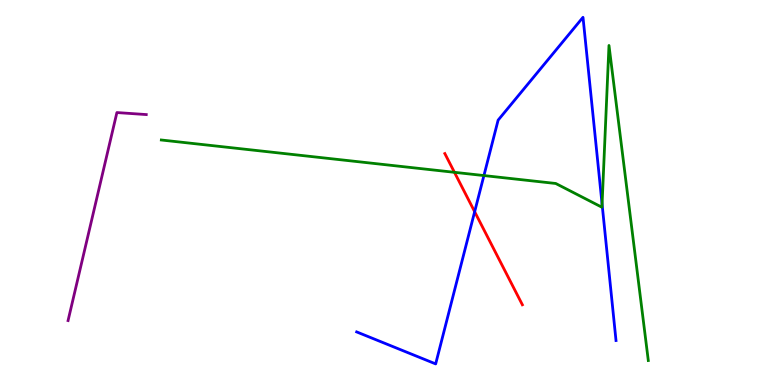[{'lines': ['blue', 'red'], 'intersections': [{'x': 6.12, 'y': 4.5}]}, {'lines': ['green', 'red'], 'intersections': [{'x': 5.86, 'y': 5.52}]}, {'lines': ['purple', 'red'], 'intersections': []}, {'lines': ['blue', 'green'], 'intersections': [{'x': 6.24, 'y': 5.44}, {'x': 7.77, 'y': 4.7}]}, {'lines': ['blue', 'purple'], 'intersections': []}, {'lines': ['green', 'purple'], 'intersections': []}]